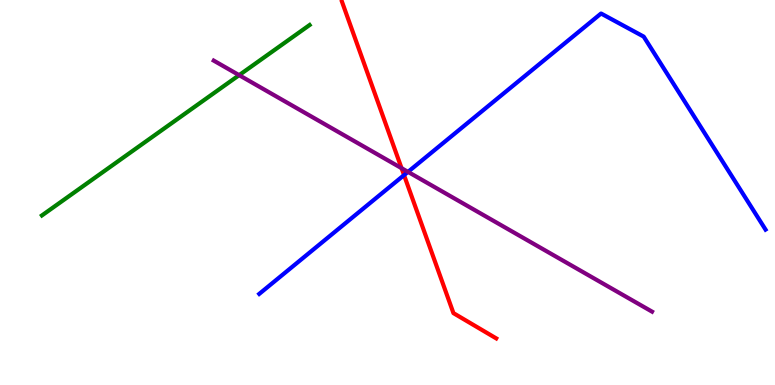[{'lines': ['blue', 'red'], 'intersections': [{'x': 5.21, 'y': 5.45}]}, {'lines': ['green', 'red'], 'intersections': []}, {'lines': ['purple', 'red'], 'intersections': [{'x': 5.18, 'y': 5.63}]}, {'lines': ['blue', 'green'], 'intersections': []}, {'lines': ['blue', 'purple'], 'intersections': [{'x': 5.26, 'y': 5.54}]}, {'lines': ['green', 'purple'], 'intersections': [{'x': 3.09, 'y': 8.05}]}]